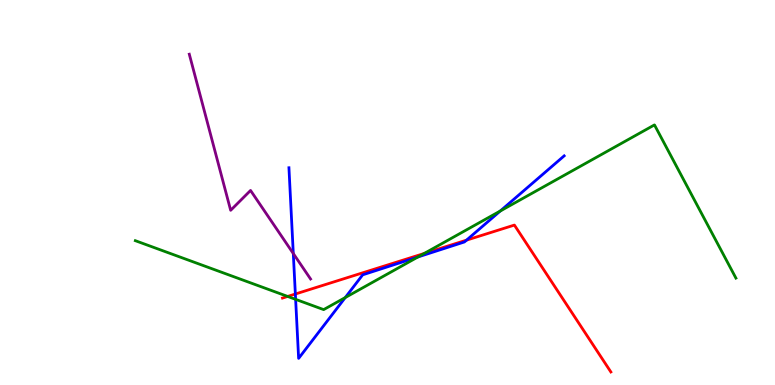[{'lines': ['blue', 'red'], 'intersections': [{'x': 3.81, 'y': 2.36}, {'x': 6.02, 'y': 3.76}]}, {'lines': ['green', 'red'], 'intersections': [{'x': 3.71, 'y': 2.3}, {'x': 5.47, 'y': 3.42}]}, {'lines': ['purple', 'red'], 'intersections': []}, {'lines': ['blue', 'green'], 'intersections': [{'x': 3.81, 'y': 2.22}, {'x': 4.46, 'y': 2.27}, {'x': 5.39, 'y': 3.32}, {'x': 6.46, 'y': 4.52}]}, {'lines': ['blue', 'purple'], 'intersections': [{'x': 3.78, 'y': 3.42}]}, {'lines': ['green', 'purple'], 'intersections': []}]